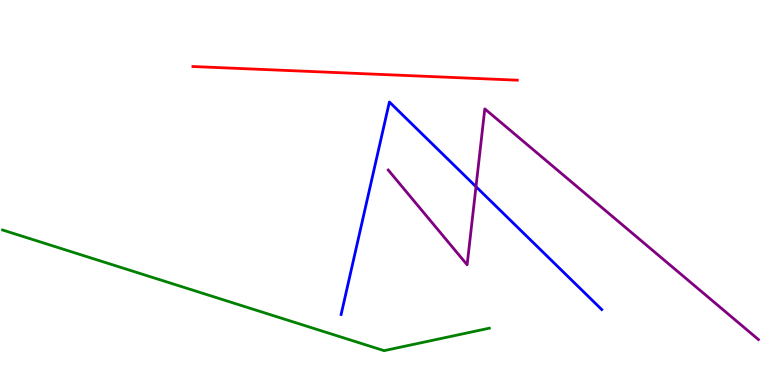[{'lines': ['blue', 'red'], 'intersections': []}, {'lines': ['green', 'red'], 'intersections': []}, {'lines': ['purple', 'red'], 'intersections': []}, {'lines': ['blue', 'green'], 'intersections': []}, {'lines': ['blue', 'purple'], 'intersections': [{'x': 6.14, 'y': 5.15}]}, {'lines': ['green', 'purple'], 'intersections': []}]